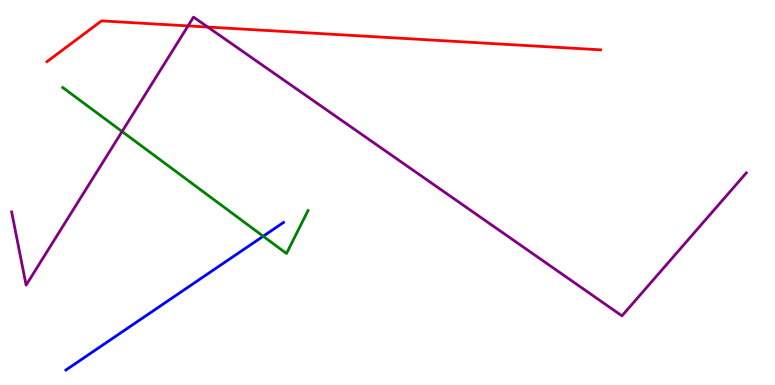[{'lines': ['blue', 'red'], 'intersections': []}, {'lines': ['green', 'red'], 'intersections': []}, {'lines': ['purple', 'red'], 'intersections': [{'x': 2.43, 'y': 9.33}, {'x': 2.68, 'y': 9.3}]}, {'lines': ['blue', 'green'], 'intersections': [{'x': 3.4, 'y': 3.86}]}, {'lines': ['blue', 'purple'], 'intersections': []}, {'lines': ['green', 'purple'], 'intersections': [{'x': 1.58, 'y': 6.58}]}]